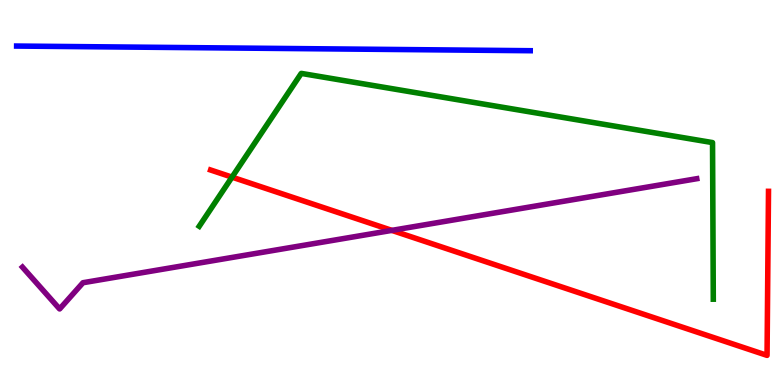[{'lines': ['blue', 'red'], 'intersections': []}, {'lines': ['green', 'red'], 'intersections': [{'x': 2.99, 'y': 5.4}]}, {'lines': ['purple', 'red'], 'intersections': [{'x': 5.06, 'y': 4.02}]}, {'lines': ['blue', 'green'], 'intersections': []}, {'lines': ['blue', 'purple'], 'intersections': []}, {'lines': ['green', 'purple'], 'intersections': []}]